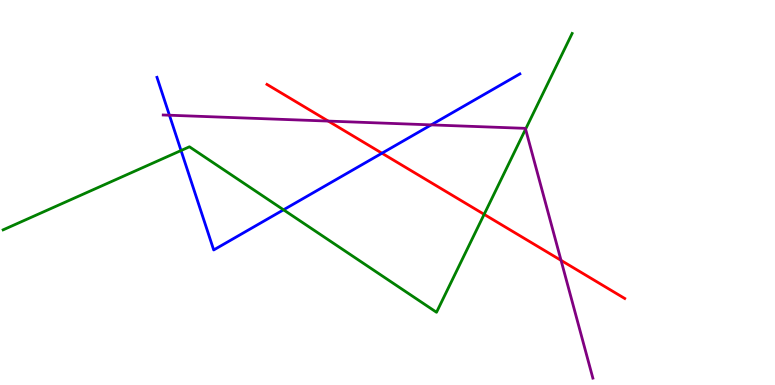[{'lines': ['blue', 'red'], 'intersections': [{'x': 4.93, 'y': 6.02}]}, {'lines': ['green', 'red'], 'intersections': [{'x': 6.25, 'y': 4.43}]}, {'lines': ['purple', 'red'], 'intersections': [{'x': 4.24, 'y': 6.85}, {'x': 7.24, 'y': 3.24}]}, {'lines': ['blue', 'green'], 'intersections': [{'x': 2.34, 'y': 6.09}, {'x': 3.66, 'y': 4.55}]}, {'lines': ['blue', 'purple'], 'intersections': [{'x': 2.19, 'y': 7.01}, {'x': 5.56, 'y': 6.76}]}, {'lines': ['green', 'purple'], 'intersections': [{'x': 6.78, 'y': 6.65}]}]